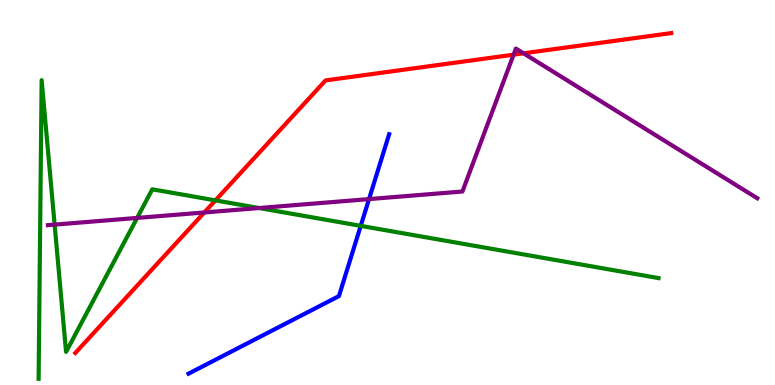[{'lines': ['blue', 'red'], 'intersections': []}, {'lines': ['green', 'red'], 'intersections': [{'x': 2.78, 'y': 4.8}]}, {'lines': ['purple', 'red'], 'intersections': [{'x': 2.64, 'y': 4.48}, {'x': 6.63, 'y': 8.58}, {'x': 6.76, 'y': 8.62}]}, {'lines': ['blue', 'green'], 'intersections': [{'x': 4.65, 'y': 4.13}]}, {'lines': ['blue', 'purple'], 'intersections': [{'x': 4.76, 'y': 4.83}]}, {'lines': ['green', 'purple'], 'intersections': [{'x': 0.705, 'y': 4.17}, {'x': 1.77, 'y': 4.34}, {'x': 3.34, 'y': 4.6}]}]